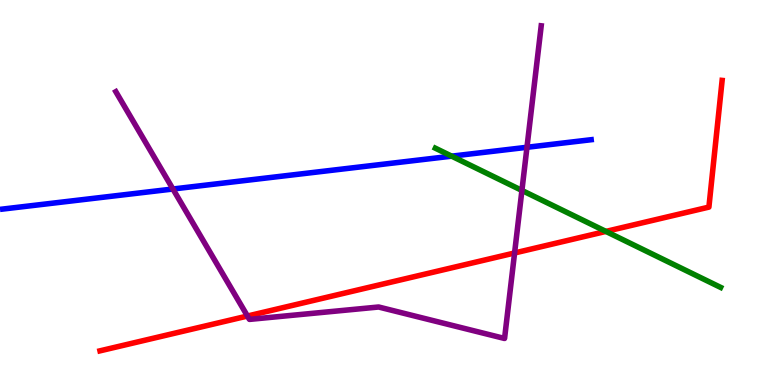[{'lines': ['blue', 'red'], 'intersections': []}, {'lines': ['green', 'red'], 'intersections': [{'x': 7.82, 'y': 3.99}]}, {'lines': ['purple', 'red'], 'intersections': [{'x': 3.19, 'y': 1.79}, {'x': 6.64, 'y': 3.43}]}, {'lines': ['blue', 'green'], 'intersections': [{'x': 5.83, 'y': 5.94}]}, {'lines': ['blue', 'purple'], 'intersections': [{'x': 2.23, 'y': 5.09}, {'x': 6.8, 'y': 6.17}]}, {'lines': ['green', 'purple'], 'intersections': [{'x': 6.73, 'y': 5.05}]}]